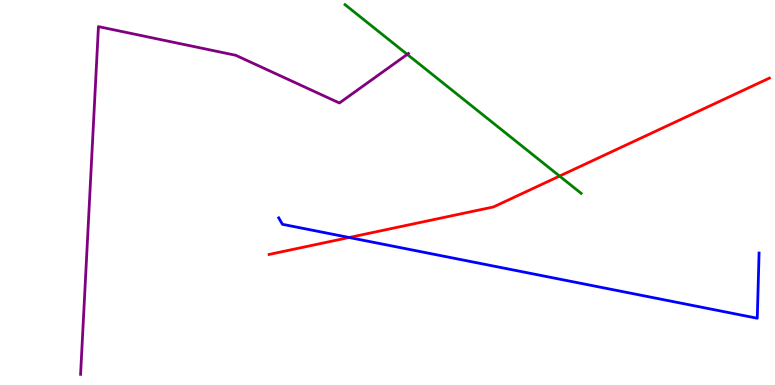[{'lines': ['blue', 'red'], 'intersections': [{'x': 4.51, 'y': 3.83}]}, {'lines': ['green', 'red'], 'intersections': [{'x': 7.22, 'y': 5.43}]}, {'lines': ['purple', 'red'], 'intersections': []}, {'lines': ['blue', 'green'], 'intersections': []}, {'lines': ['blue', 'purple'], 'intersections': []}, {'lines': ['green', 'purple'], 'intersections': [{'x': 5.25, 'y': 8.59}]}]